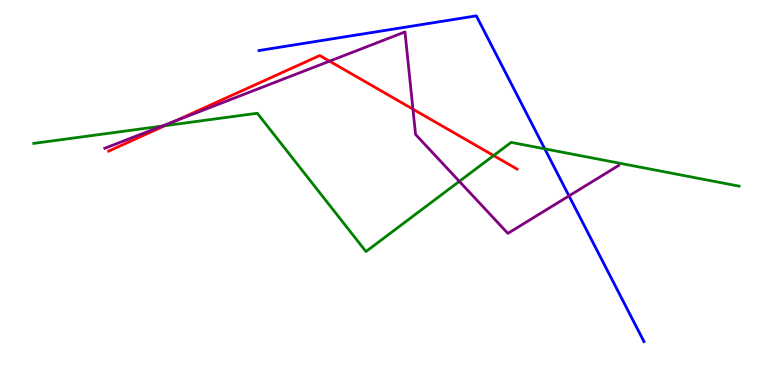[{'lines': ['blue', 'red'], 'intersections': []}, {'lines': ['green', 'red'], 'intersections': [{'x': 2.13, 'y': 6.73}, {'x': 6.37, 'y': 5.96}]}, {'lines': ['purple', 'red'], 'intersections': [{'x': 2.26, 'y': 6.86}, {'x': 4.25, 'y': 8.41}, {'x': 5.33, 'y': 7.16}]}, {'lines': ['blue', 'green'], 'intersections': [{'x': 7.03, 'y': 6.13}]}, {'lines': ['blue', 'purple'], 'intersections': [{'x': 7.34, 'y': 4.91}]}, {'lines': ['green', 'purple'], 'intersections': [{'x': 2.09, 'y': 6.72}, {'x': 5.93, 'y': 5.29}]}]